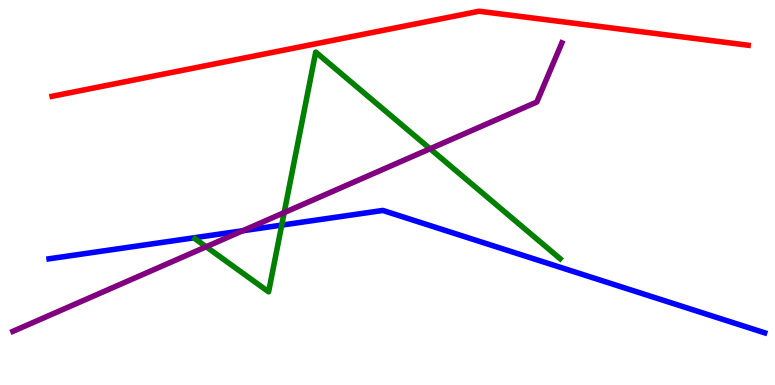[{'lines': ['blue', 'red'], 'intersections': []}, {'lines': ['green', 'red'], 'intersections': []}, {'lines': ['purple', 'red'], 'intersections': []}, {'lines': ['blue', 'green'], 'intersections': [{'x': 3.64, 'y': 4.15}]}, {'lines': ['blue', 'purple'], 'intersections': [{'x': 3.13, 'y': 4.01}]}, {'lines': ['green', 'purple'], 'intersections': [{'x': 2.66, 'y': 3.59}, {'x': 3.67, 'y': 4.48}, {'x': 5.55, 'y': 6.14}]}]